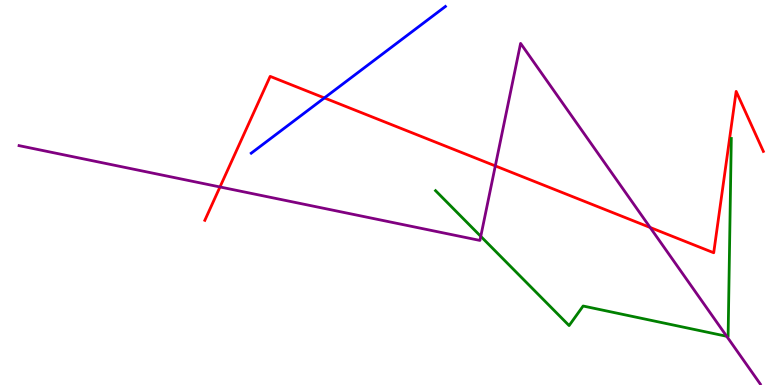[{'lines': ['blue', 'red'], 'intersections': [{'x': 4.19, 'y': 7.46}]}, {'lines': ['green', 'red'], 'intersections': []}, {'lines': ['purple', 'red'], 'intersections': [{'x': 2.84, 'y': 5.14}, {'x': 6.39, 'y': 5.69}, {'x': 8.39, 'y': 4.09}]}, {'lines': ['blue', 'green'], 'intersections': []}, {'lines': ['blue', 'purple'], 'intersections': []}, {'lines': ['green', 'purple'], 'intersections': [{'x': 6.2, 'y': 3.86}, {'x': 9.38, 'y': 1.27}]}]